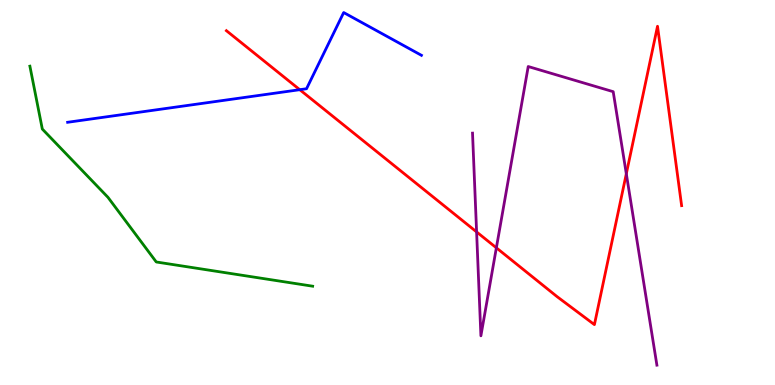[{'lines': ['blue', 'red'], 'intersections': [{'x': 3.87, 'y': 7.67}]}, {'lines': ['green', 'red'], 'intersections': []}, {'lines': ['purple', 'red'], 'intersections': [{'x': 6.15, 'y': 3.98}, {'x': 6.4, 'y': 3.56}, {'x': 8.08, 'y': 5.49}]}, {'lines': ['blue', 'green'], 'intersections': []}, {'lines': ['blue', 'purple'], 'intersections': []}, {'lines': ['green', 'purple'], 'intersections': []}]